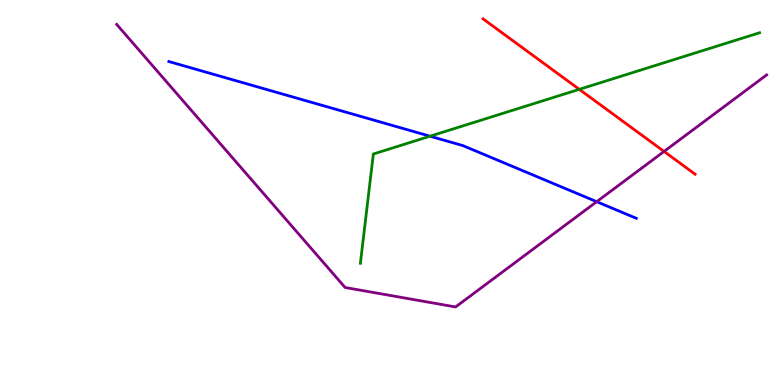[{'lines': ['blue', 'red'], 'intersections': []}, {'lines': ['green', 'red'], 'intersections': [{'x': 7.47, 'y': 7.68}]}, {'lines': ['purple', 'red'], 'intersections': [{'x': 8.57, 'y': 6.07}]}, {'lines': ['blue', 'green'], 'intersections': [{'x': 5.55, 'y': 6.46}]}, {'lines': ['blue', 'purple'], 'intersections': [{'x': 7.7, 'y': 4.76}]}, {'lines': ['green', 'purple'], 'intersections': []}]